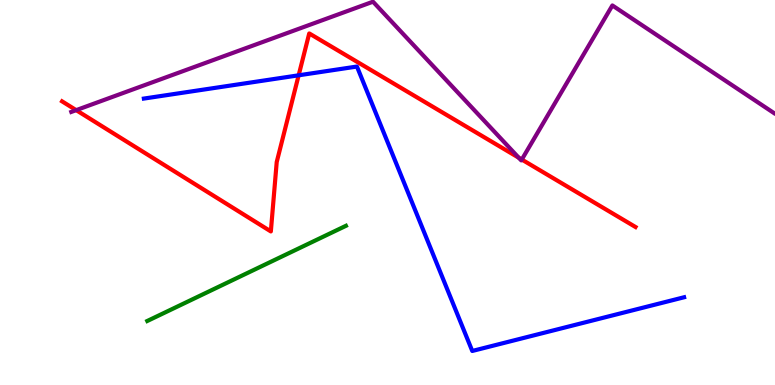[{'lines': ['blue', 'red'], 'intersections': [{'x': 3.85, 'y': 8.04}]}, {'lines': ['green', 'red'], 'intersections': []}, {'lines': ['purple', 'red'], 'intersections': [{'x': 0.983, 'y': 7.14}, {'x': 6.69, 'y': 5.9}, {'x': 6.73, 'y': 5.86}]}, {'lines': ['blue', 'green'], 'intersections': []}, {'lines': ['blue', 'purple'], 'intersections': []}, {'lines': ['green', 'purple'], 'intersections': []}]